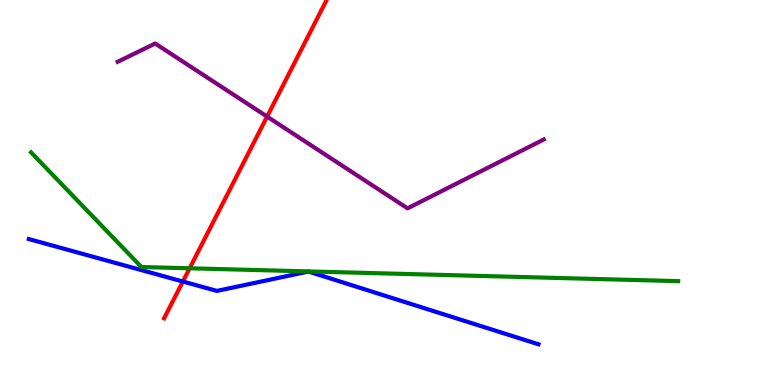[{'lines': ['blue', 'red'], 'intersections': [{'x': 2.36, 'y': 2.69}]}, {'lines': ['green', 'red'], 'intersections': [{'x': 2.45, 'y': 3.03}]}, {'lines': ['purple', 'red'], 'intersections': [{'x': 3.45, 'y': 6.97}]}, {'lines': ['blue', 'green'], 'intersections': []}, {'lines': ['blue', 'purple'], 'intersections': []}, {'lines': ['green', 'purple'], 'intersections': []}]